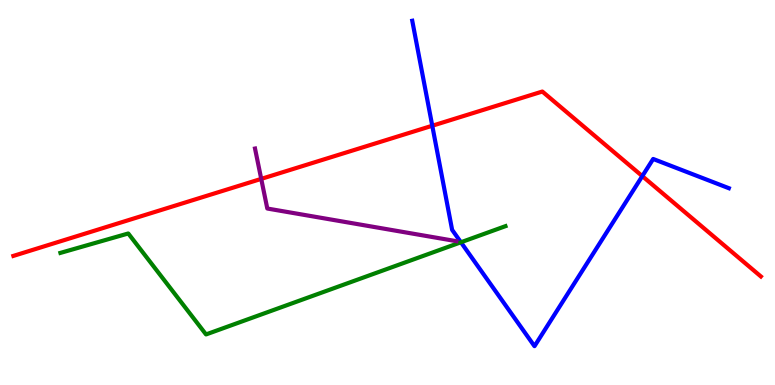[{'lines': ['blue', 'red'], 'intersections': [{'x': 5.58, 'y': 6.73}, {'x': 8.29, 'y': 5.43}]}, {'lines': ['green', 'red'], 'intersections': []}, {'lines': ['purple', 'red'], 'intersections': [{'x': 3.37, 'y': 5.35}]}, {'lines': ['blue', 'green'], 'intersections': [{'x': 5.95, 'y': 3.71}]}, {'lines': ['blue', 'purple'], 'intersections': []}, {'lines': ['green', 'purple'], 'intersections': []}]